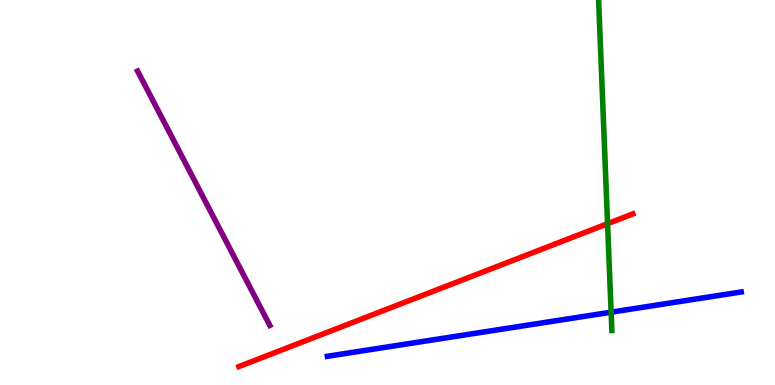[{'lines': ['blue', 'red'], 'intersections': []}, {'lines': ['green', 'red'], 'intersections': [{'x': 7.84, 'y': 4.19}]}, {'lines': ['purple', 'red'], 'intersections': []}, {'lines': ['blue', 'green'], 'intersections': [{'x': 7.89, 'y': 1.89}]}, {'lines': ['blue', 'purple'], 'intersections': []}, {'lines': ['green', 'purple'], 'intersections': []}]